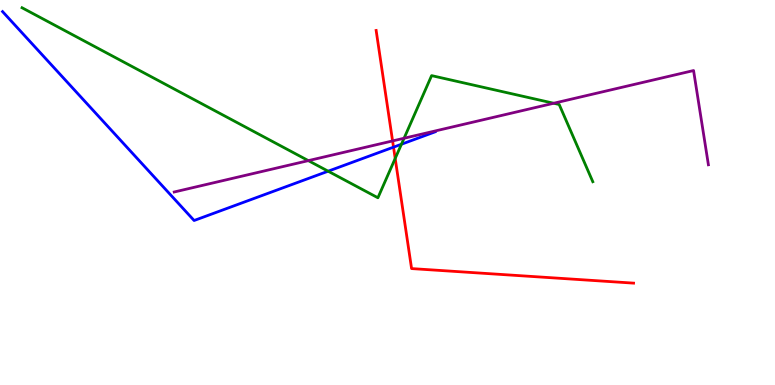[{'lines': ['blue', 'red'], 'intersections': [{'x': 5.08, 'y': 6.18}]}, {'lines': ['green', 'red'], 'intersections': [{'x': 5.1, 'y': 5.88}]}, {'lines': ['purple', 'red'], 'intersections': [{'x': 5.07, 'y': 6.34}]}, {'lines': ['blue', 'green'], 'intersections': [{'x': 4.23, 'y': 5.55}, {'x': 5.18, 'y': 6.25}]}, {'lines': ['blue', 'purple'], 'intersections': []}, {'lines': ['green', 'purple'], 'intersections': [{'x': 3.98, 'y': 5.83}, {'x': 5.21, 'y': 6.41}, {'x': 7.14, 'y': 7.32}]}]